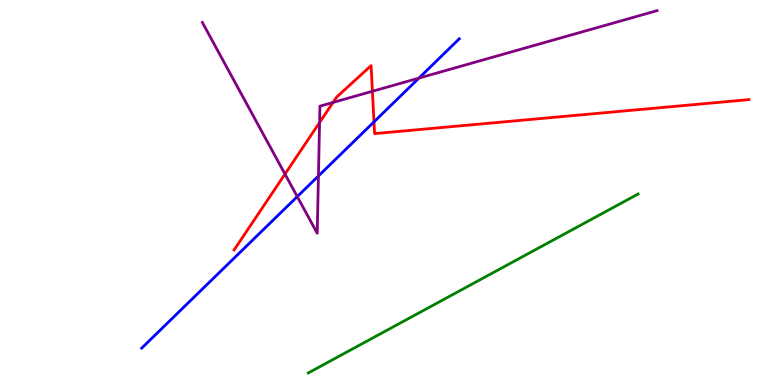[{'lines': ['blue', 'red'], 'intersections': [{'x': 4.83, 'y': 6.83}]}, {'lines': ['green', 'red'], 'intersections': []}, {'lines': ['purple', 'red'], 'intersections': [{'x': 3.68, 'y': 5.48}, {'x': 4.12, 'y': 6.82}, {'x': 4.3, 'y': 7.34}, {'x': 4.81, 'y': 7.63}]}, {'lines': ['blue', 'green'], 'intersections': []}, {'lines': ['blue', 'purple'], 'intersections': [{'x': 3.84, 'y': 4.89}, {'x': 4.11, 'y': 5.43}, {'x': 5.41, 'y': 7.97}]}, {'lines': ['green', 'purple'], 'intersections': []}]